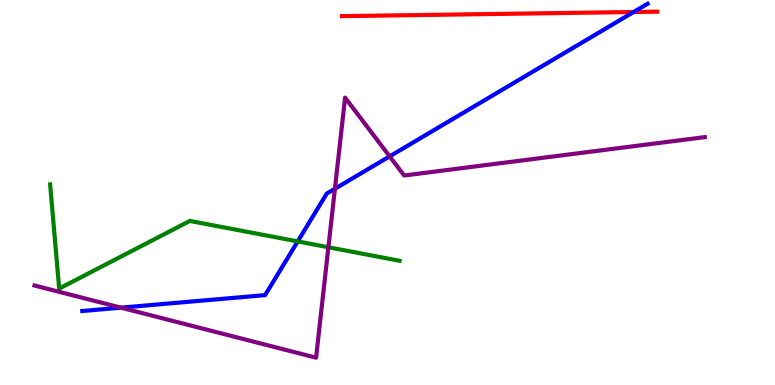[{'lines': ['blue', 'red'], 'intersections': [{'x': 8.18, 'y': 9.69}]}, {'lines': ['green', 'red'], 'intersections': []}, {'lines': ['purple', 'red'], 'intersections': []}, {'lines': ['blue', 'green'], 'intersections': [{'x': 3.84, 'y': 3.73}]}, {'lines': ['blue', 'purple'], 'intersections': [{'x': 1.56, 'y': 2.01}, {'x': 4.32, 'y': 5.1}, {'x': 5.03, 'y': 5.94}]}, {'lines': ['green', 'purple'], 'intersections': [{'x': 4.24, 'y': 3.58}]}]